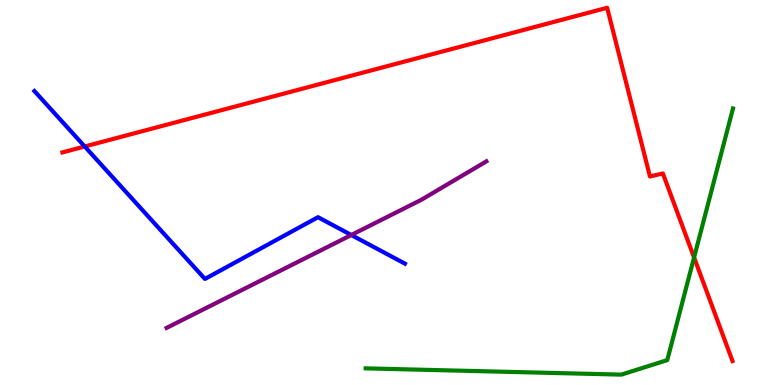[{'lines': ['blue', 'red'], 'intersections': [{'x': 1.09, 'y': 6.2}]}, {'lines': ['green', 'red'], 'intersections': [{'x': 8.96, 'y': 3.31}]}, {'lines': ['purple', 'red'], 'intersections': []}, {'lines': ['blue', 'green'], 'intersections': []}, {'lines': ['blue', 'purple'], 'intersections': [{'x': 4.53, 'y': 3.9}]}, {'lines': ['green', 'purple'], 'intersections': []}]